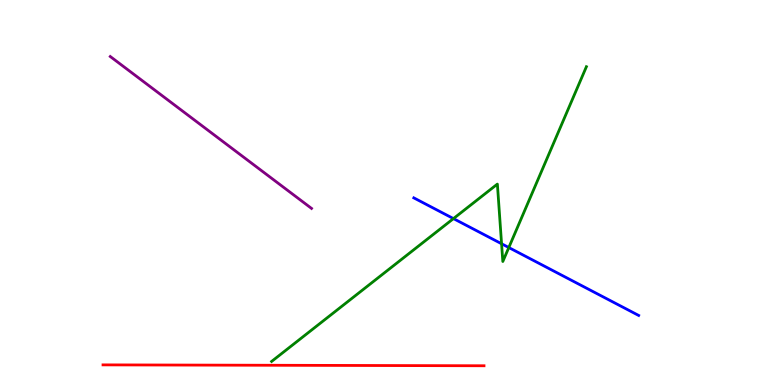[{'lines': ['blue', 'red'], 'intersections': []}, {'lines': ['green', 'red'], 'intersections': []}, {'lines': ['purple', 'red'], 'intersections': []}, {'lines': ['blue', 'green'], 'intersections': [{'x': 5.85, 'y': 4.32}, {'x': 6.47, 'y': 3.67}, {'x': 6.57, 'y': 3.57}]}, {'lines': ['blue', 'purple'], 'intersections': []}, {'lines': ['green', 'purple'], 'intersections': []}]